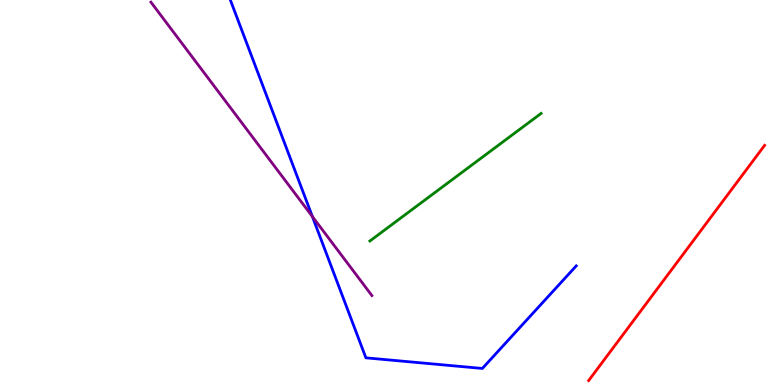[{'lines': ['blue', 'red'], 'intersections': []}, {'lines': ['green', 'red'], 'intersections': []}, {'lines': ['purple', 'red'], 'intersections': []}, {'lines': ['blue', 'green'], 'intersections': []}, {'lines': ['blue', 'purple'], 'intersections': [{'x': 4.03, 'y': 4.38}]}, {'lines': ['green', 'purple'], 'intersections': []}]